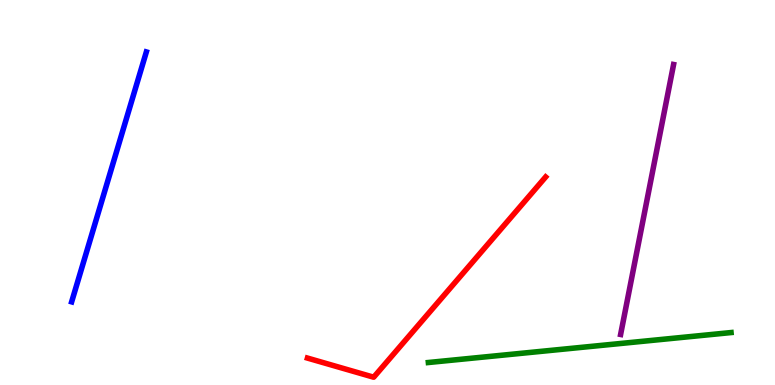[{'lines': ['blue', 'red'], 'intersections': []}, {'lines': ['green', 'red'], 'intersections': []}, {'lines': ['purple', 'red'], 'intersections': []}, {'lines': ['blue', 'green'], 'intersections': []}, {'lines': ['blue', 'purple'], 'intersections': []}, {'lines': ['green', 'purple'], 'intersections': []}]